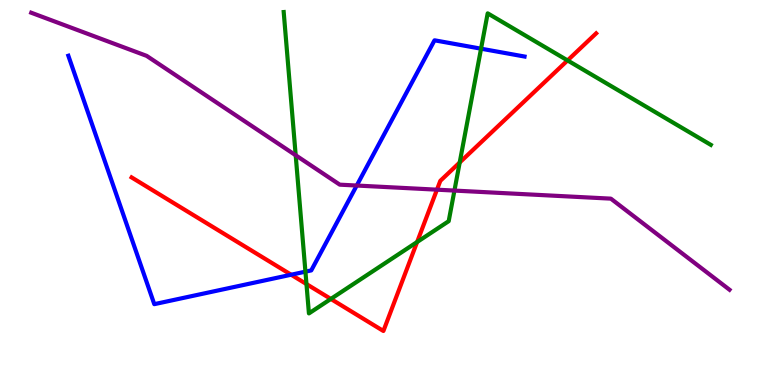[{'lines': ['blue', 'red'], 'intersections': [{'x': 3.76, 'y': 2.86}]}, {'lines': ['green', 'red'], 'intersections': [{'x': 3.95, 'y': 2.62}, {'x': 4.27, 'y': 2.24}, {'x': 5.38, 'y': 3.71}, {'x': 5.93, 'y': 5.78}, {'x': 7.32, 'y': 8.43}]}, {'lines': ['purple', 'red'], 'intersections': [{'x': 5.64, 'y': 5.07}]}, {'lines': ['blue', 'green'], 'intersections': [{'x': 3.94, 'y': 2.94}, {'x': 6.21, 'y': 8.74}]}, {'lines': ['blue', 'purple'], 'intersections': [{'x': 4.6, 'y': 5.18}]}, {'lines': ['green', 'purple'], 'intersections': [{'x': 3.82, 'y': 5.97}, {'x': 5.86, 'y': 5.05}]}]